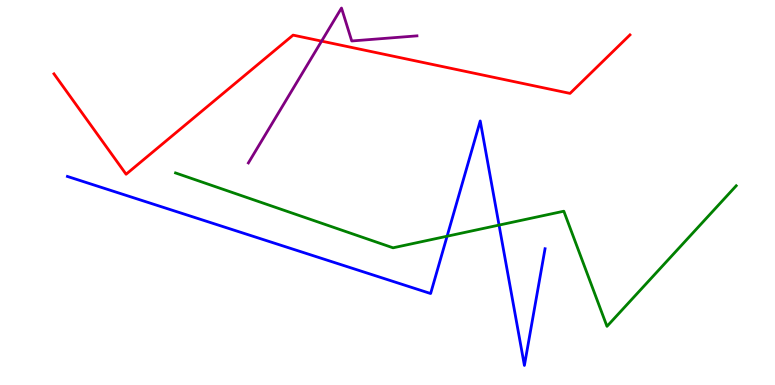[{'lines': ['blue', 'red'], 'intersections': []}, {'lines': ['green', 'red'], 'intersections': []}, {'lines': ['purple', 'red'], 'intersections': [{'x': 4.15, 'y': 8.93}]}, {'lines': ['blue', 'green'], 'intersections': [{'x': 5.77, 'y': 3.86}, {'x': 6.44, 'y': 4.15}]}, {'lines': ['blue', 'purple'], 'intersections': []}, {'lines': ['green', 'purple'], 'intersections': []}]